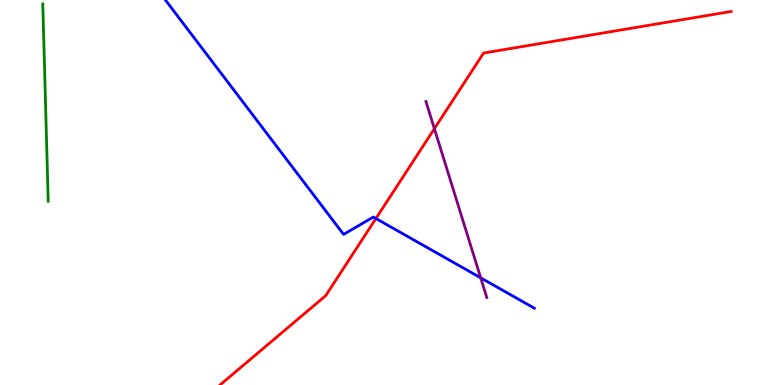[{'lines': ['blue', 'red'], 'intersections': [{'x': 4.85, 'y': 4.32}]}, {'lines': ['green', 'red'], 'intersections': []}, {'lines': ['purple', 'red'], 'intersections': [{'x': 5.6, 'y': 6.66}]}, {'lines': ['blue', 'green'], 'intersections': []}, {'lines': ['blue', 'purple'], 'intersections': [{'x': 6.2, 'y': 2.78}]}, {'lines': ['green', 'purple'], 'intersections': []}]